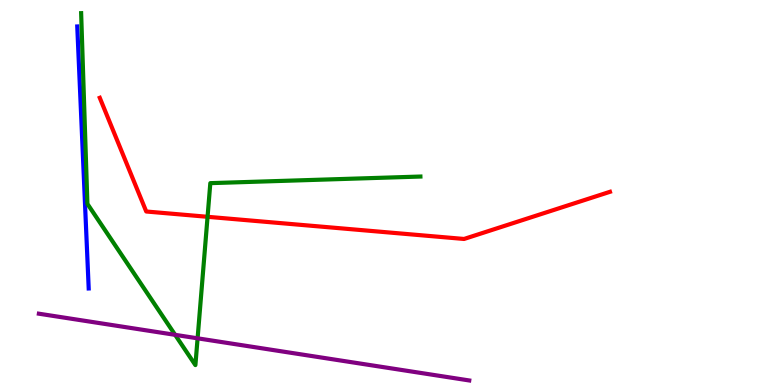[{'lines': ['blue', 'red'], 'intersections': []}, {'lines': ['green', 'red'], 'intersections': [{'x': 2.68, 'y': 4.37}]}, {'lines': ['purple', 'red'], 'intersections': []}, {'lines': ['blue', 'green'], 'intersections': []}, {'lines': ['blue', 'purple'], 'intersections': []}, {'lines': ['green', 'purple'], 'intersections': [{'x': 2.26, 'y': 1.3}, {'x': 2.55, 'y': 1.21}]}]